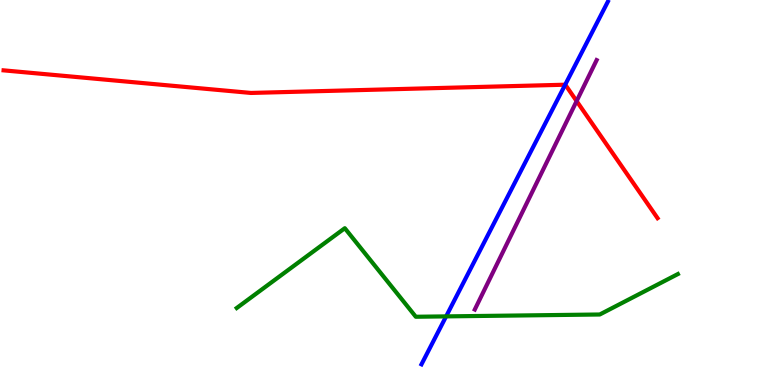[{'lines': ['blue', 'red'], 'intersections': [{'x': 7.29, 'y': 7.8}]}, {'lines': ['green', 'red'], 'intersections': []}, {'lines': ['purple', 'red'], 'intersections': [{'x': 7.44, 'y': 7.37}]}, {'lines': ['blue', 'green'], 'intersections': [{'x': 5.76, 'y': 1.78}]}, {'lines': ['blue', 'purple'], 'intersections': []}, {'lines': ['green', 'purple'], 'intersections': []}]